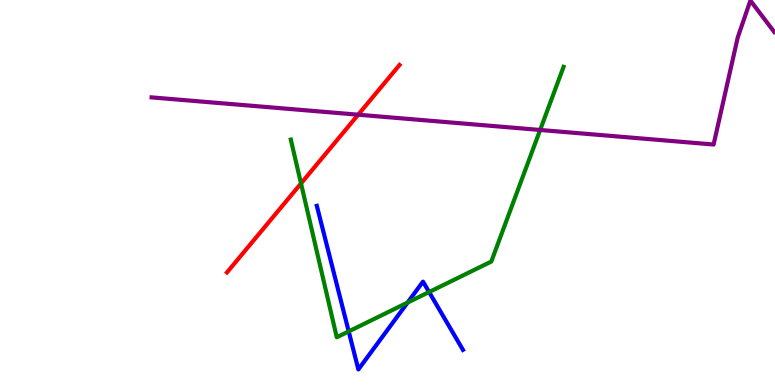[{'lines': ['blue', 'red'], 'intersections': []}, {'lines': ['green', 'red'], 'intersections': [{'x': 3.88, 'y': 5.24}]}, {'lines': ['purple', 'red'], 'intersections': [{'x': 4.62, 'y': 7.02}]}, {'lines': ['blue', 'green'], 'intersections': [{'x': 4.5, 'y': 1.39}, {'x': 5.26, 'y': 2.14}, {'x': 5.54, 'y': 2.41}]}, {'lines': ['blue', 'purple'], 'intersections': []}, {'lines': ['green', 'purple'], 'intersections': [{'x': 6.97, 'y': 6.62}]}]